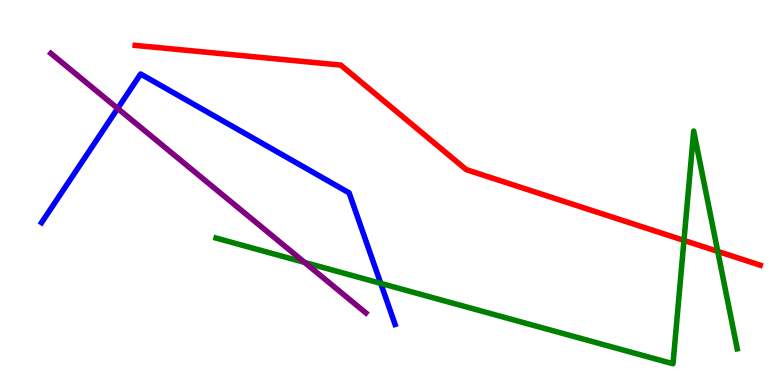[{'lines': ['blue', 'red'], 'intersections': []}, {'lines': ['green', 'red'], 'intersections': [{'x': 8.83, 'y': 3.76}, {'x': 9.26, 'y': 3.47}]}, {'lines': ['purple', 'red'], 'intersections': []}, {'lines': ['blue', 'green'], 'intersections': [{'x': 4.91, 'y': 2.64}]}, {'lines': ['blue', 'purple'], 'intersections': [{'x': 1.52, 'y': 7.18}]}, {'lines': ['green', 'purple'], 'intersections': [{'x': 3.93, 'y': 3.18}]}]